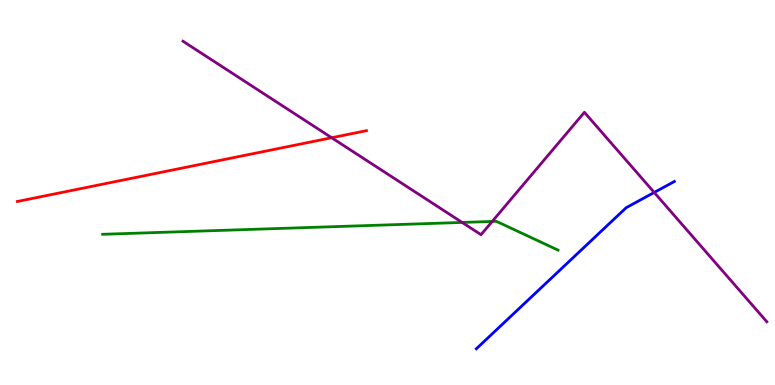[{'lines': ['blue', 'red'], 'intersections': []}, {'lines': ['green', 'red'], 'intersections': []}, {'lines': ['purple', 'red'], 'intersections': [{'x': 4.28, 'y': 6.42}]}, {'lines': ['blue', 'green'], 'intersections': []}, {'lines': ['blue', 'purple'], 'intersections': [{'x': 8.44, 'y': 5.0}]}, {'lines': ['green', 'purple'], 'intersections': [{'x': 5.96, 'y': 4.22}, {'x': 6.35, 'y': 4.25}]}]